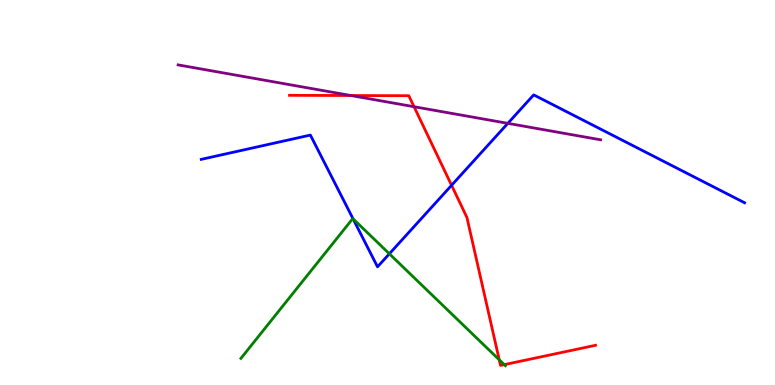[{'lines': ['blue', 'red'], 'intersections': [{'x': 5.83, 'y': 5.19}]}, {'lines': ['green', 'red'], 'intersections': [{'x': 6.44, 'y': 0.654}, {'x': 6.51, 'y': 0.529}]}, {'lines': ['purple', 'red'], 'intersections': [{'x': 4.53, 'y': 7.52}, {'x': 5.34, 'y': 7.23}]}, {'lines': ['blue', 'green'], 'intersections': [{'x': 4.56, 'y': 4.32}, {'x': 5.02, 'y': 3.41}]}, {'lines': ['blue', 'purple'], 'intersections': [{'x': 6.55, 'y': 6.8}]}, {'lines': ['green', 'purple'], 'intersections': []}]